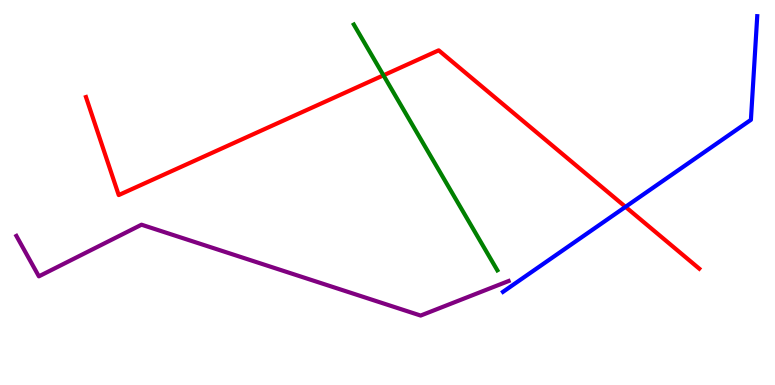[{'lines': ['blue', 'red'], 'intersections': [{'x': 8.07, 'y': 4.63}]}, {'lines': ['green', 'red'], 'intersections': [{'x': 4.95, 'y': 8.04}]}, {'lines': ['purple', 'red'], 'intersections': []}, {'lines': ['blue', 'green'], 'intersections': []}, {'lines': ['blue', 'purple'], 'intersections': []}, {'lines': ['green', 'purple'], 'intersections': []}]